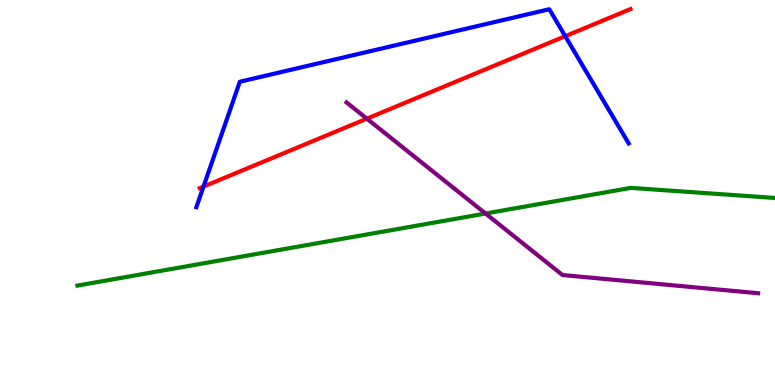[{'lines': ['blue', 'red'], 'intersections': [{'x': 2.63, 'y': 5.15}, {'x': 7.29, 'y': 9.06}]}, {'lines': ['green', 'red'], 'intersections': []}, {'lines': ['purple', 'red'], 'intersections': [{'x': 4.73, 'y': 6.92}]}, {'lines': ['blue', 'green'], 'intersections': []}, {'lines': ['blue', 'purple'], 'intersections': []}, {'lines': ['green', 'purple'], 'intersections': [{'x': 6.27, 'y': 4.45}]}]